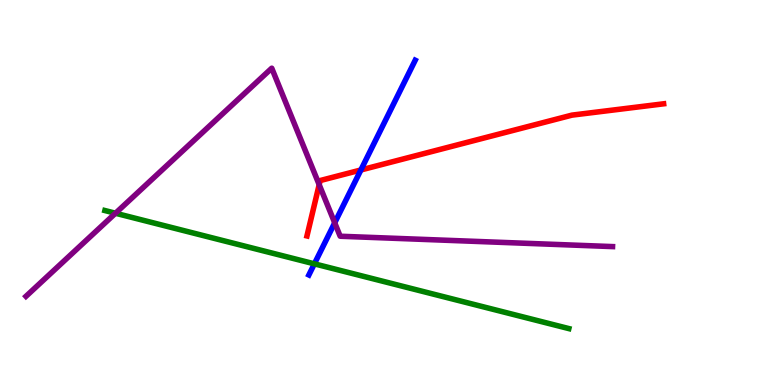[{'lines': ['blue', 'red'], 'intersections': [{'x': 4.66, 'y': 5.58}]}, {'lines': ['green', 'red'], 'intersections': []}, {'lines': ['purple', 'red'], 'intersections': [{'x': 4.12, 'y': 5.2}]}, {'lines': ['blue', 'green'], 'intersections': [{'x': 4.06, 'y': 3.15}]}, {'lines': ['blue', 'purple'], 'intersections': [{'x': 4.32, 'y': 4.21}]}, {'lines': ['green', 'purple'], 'intersections': [{'x': 1.49, 'y': 4.46}]}]